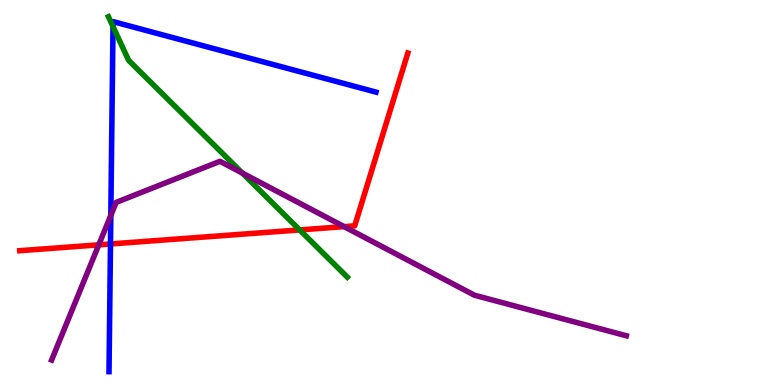[{'lines': ['blue', 'red'], 'intersections': [{'x': 1.43, 'y': 3.66}]}, {'lines': ['green', 'red'], 'intersections': [{'x': 3.87, 'y': 4.03}]}, {'lines': ['purple', 'red'], 'intersections': [{'x': 1.27, 'y': 3.64}, {'x': 4.44, 'y': 4.11}]}, {'lines': ['blue', 'green'], 'intersections': [{'x': 1.46, 'y': 9.31}]}, {'lines': ['blue', 'purple'], 'intersections': [{'x': 1.43, 'y': 4.4}]}, {'lines': ['green', 'purple'], 'intersections': [{'x': 3.13, 'y': 5.5}]}]